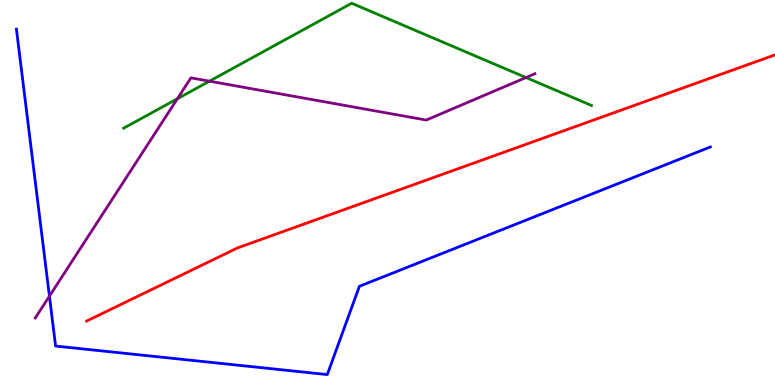[{'lines': ['blue', 'red'], 'intersections': []}, {'lines': ['green', 'red'], 'intersections': []}, {'lines': ['purple', 'red'], 'intersections': []}, {'lines': ['blue', 'green'], 'intersections': []}, {'lines': ['blue', 'purple'], 'intersections': [{'x': 0.638, 'y': 2.31}]}, {'lines': ['green', 'purple'], 'intersections': [{'x': 2.29, 'y': 7.43}, {'x': 2.7, 'y': 7.89}, {'x': 6.79, 'y': 7.99}]}]